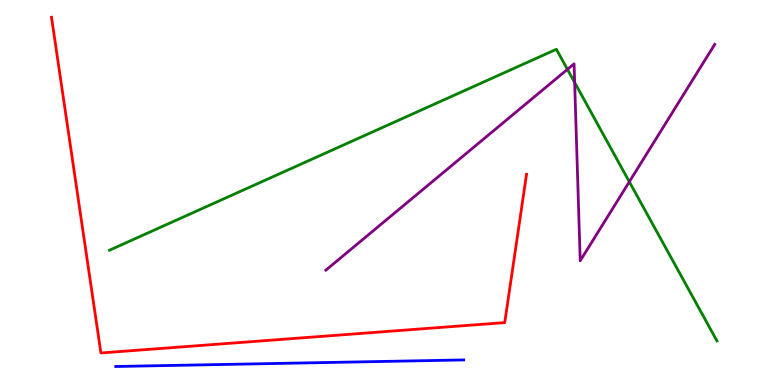[{'lines': ['blue', 'red'], 'intersections': []}, {'lines': ['green', 'red'], 'intersections': []}, {'lines': ['purple', 'red'], 'intersections': []}, {'lines': ['blue', 'green'], 'intersections': []}, {'lines': ['blue', 'purple'], 'intersections': []}, {'lines': ['green', 'purple'], 'intersections': [{'x': 7.32, 'y': 8.2}, {'x': 7.41, 'y': 7.86}, {'x': 8.12, 'y': 5.28}]}]